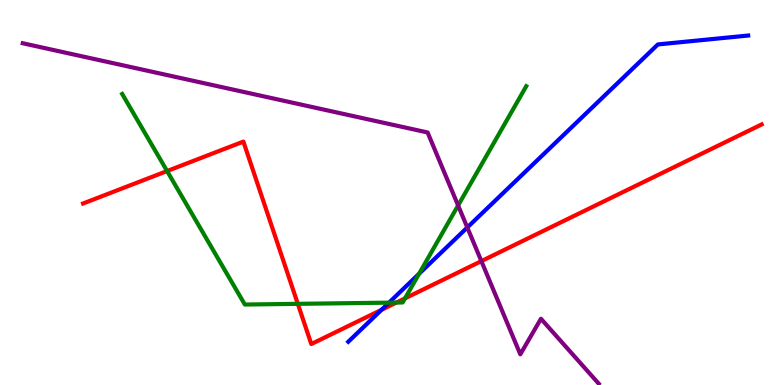[{'lines': ['blue', 'red'], 'intersections': [{'x': 4.92, 'y': 1.95}]}, {'lines': ['green', 'red'], 'intersections': [{'x': 2.16, 'y': 5.56}, {'x': 3.84, 'y': 2.11}, {'x': 5.12, 'y': 2.14}, {'x': 5.23, 'y': 2.25}]}, {'lines': ['purple', 'red'], 'intersections': [{'x': 6.21, 'y': 3.22}]}, {'lines': ['blue', 'green'], 'intersections': [{'x': 5.02, 'y': 2.14}, {'x': 5.41, 'y': 2.89}]}, {'lines': ['blue', 'purple'], 'intersections': [{'x': 6.03, 'y': 4.09}]}, {'lines': ['green', 'purple'], 'intersections': [{'x': 5.91, 'y': 4.66}]}]